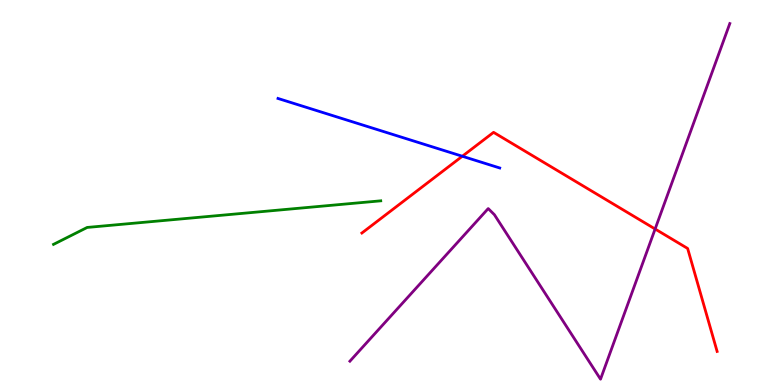[{'lines': ['blue', 'red'], 'intersections': [{'x': 5.97, 'y': 5.94}]}, {'lines': ['green', 'red'], 'intersections': []}, {'lines': ['purple', 'red'], 'intersections': [{'x': 8.45, 'y': 4.05}]}, {'lines': ['blue', 'green'], 'intersections': []}, {'lines': ['blue', 'purple'], 'intersections': []}, {'lines': ['green', 'purple'], 'intersections': []}]